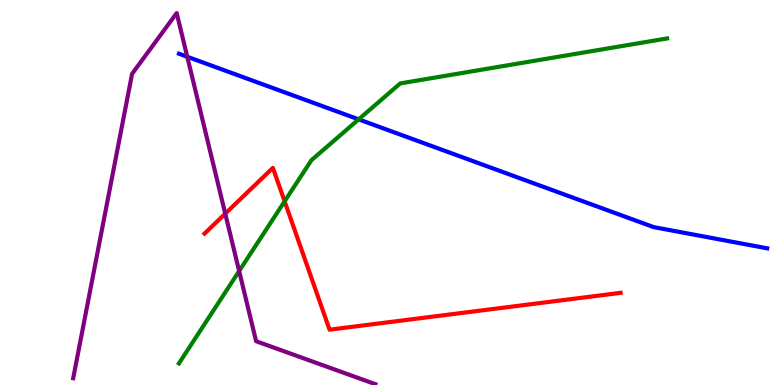[{'lines': ['blue', 'red'], 'intersections': []}, {'lines': ['green', 'red'], 'intersections': [{'x': 3.67, 'y': 4.77}]}, {'lines': ['purple', 'red'], 'intersections': [{'x': 2.91, 'y': 4.45}]}, {'lines': ['blue', 'green'], 'intersections': [{'x': 4.63, 'y': 6.9}]}, {'lines': ['blue', 'purple'], 'intersections': [{'x': 2.42, 'y': 8.53}]}, {'lines': ['green', 'purple'], 'intersections': [{'x': 3.09, 'y': 2.96}]}]